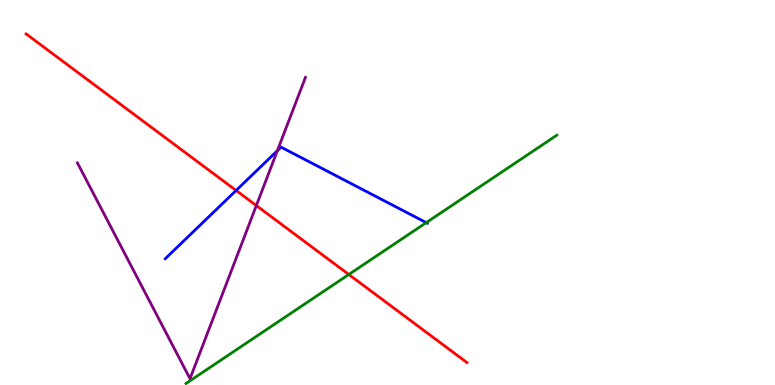[{'lines': ['blue', 'red'], 'intersections': [{'x': 3.05, 'y': 5.05}]}, {'lines': ['green', 'red'], 'intersections': [{'x': 4.5, 'y': 2.87}]}, {'lines': ['purple', 'red'], 'intersections': [{'x': 3.31, 'y': 4.66}]}, {'lines': ['blue', 'green'], 'intersections': [{'x': 5.5, 'y': 4.22}]}, {'lines': ['blue', 'purple'], 'intersections': [{'x': 3.58, 'y': 6.08}]}, {'lines': ['green', 'purple'], 'intersections': []}]